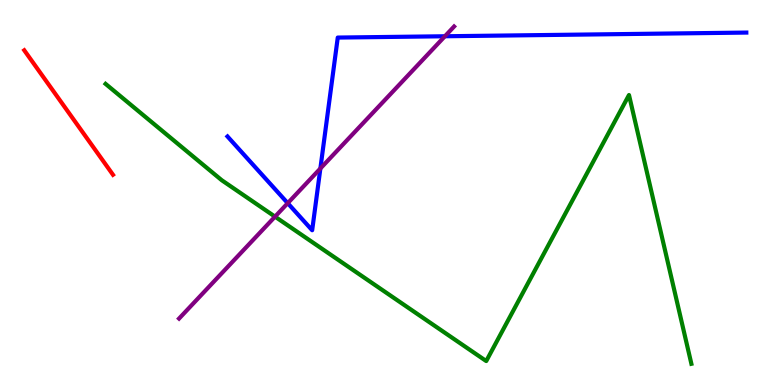[{'lines': ['blue', 'red'], 'intersections': []}, {'lines': ['green', 'red'], 'intersections': []}, {'lines': ['purple', 'red'], 'intersections': []}, {'lines': ['blue', 'green'], 'intersections': []}, {'lines': ['blue', 'purple'], 'intersections': [{'x': 3.71, 'y': 4.72}, {'x': 4.13, 'y': 5.62}, {'x': 5.74, 'y': 9.06}]}, {'lines': ['green', 'purple'], 'intersections': [{'x': 3.55, 'y': 4.37}]}]